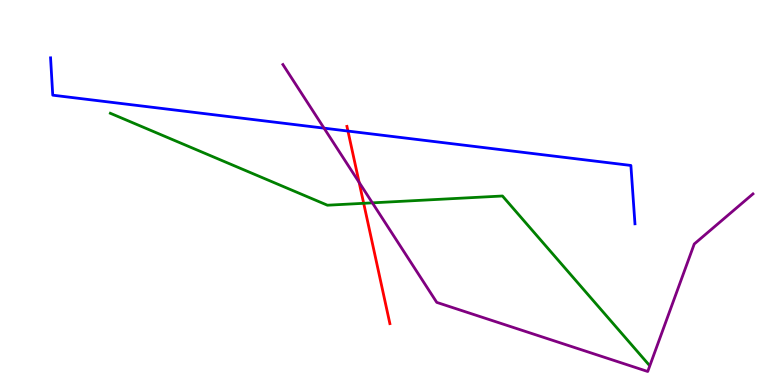[{'lines': ['blue', 'red'], 'intersections': [{'x': 4.49, 'y': 6.6}]}, {'lines': ['green', 'red'], 'intersections': [{'x': 4.69, 'y': 4.72}]}, {'lines': ['purple', 'red'], 'intersections': [{'x': 4.63, 'y': 5.26}]}, {'lines': ['blue', 'green'], 'intersections': []}, {'lines': ['blue', 'purple'], 'intersections': [{'x': 4.18, 'y': 6.67}]}, {'lines': ['green', 'purple'], 'intersections': [{'x': 4.8, 'y': 4.73}]}]